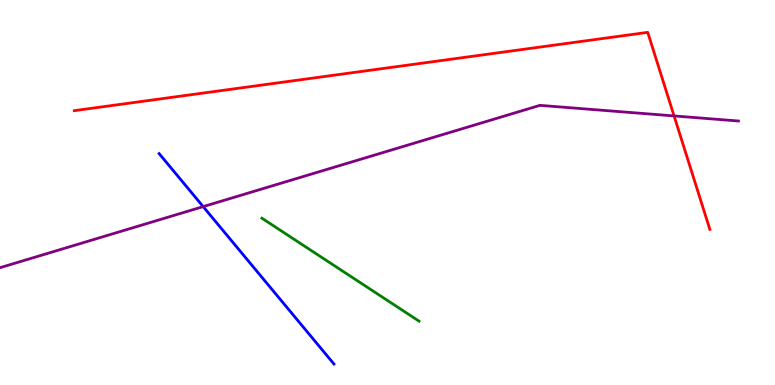[{'lines': ['blue', 'red'], 'intersections': []}, {'lines': ['green', 'red'], 'intersections': []}, {'lines': ['purple', 'red'], 'intersections': [{'x': 8.7, 'y': 6.99}]}, {'lines': ['blue', 'green'], 'intersections': []}, {'lines': ['blue', 'purple'], 'intersections': [{'x': 2.62, 'y': 4.63}]}, {'lines': ['green', 'purple'], 'intersections': []}]